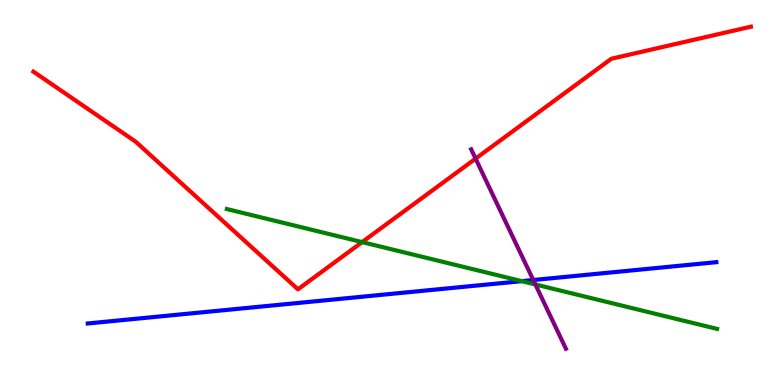[{'lines': ['blue', 'red'], 'intersections': []}, {'lines': ['green', 'red'], 'intersections': [{'x': 4.67, 'y': 3.71}]}, {'lines': ['purple', 'red'], 'intersections': [{'x': 6.14, 'y': 5.88}]}, {'lines': ['blue', 'green'], 'intersections': [{'x': 6.73, 'y': 2.7}]}, {'lines': ['blue', 'purple'], 'intersections': [{'x': 6.88, 'y': 2.73}]}, {'lines': ['green', 'purple'], 'intersections': [{'x': 6.91, 'y': 2.61}]}]